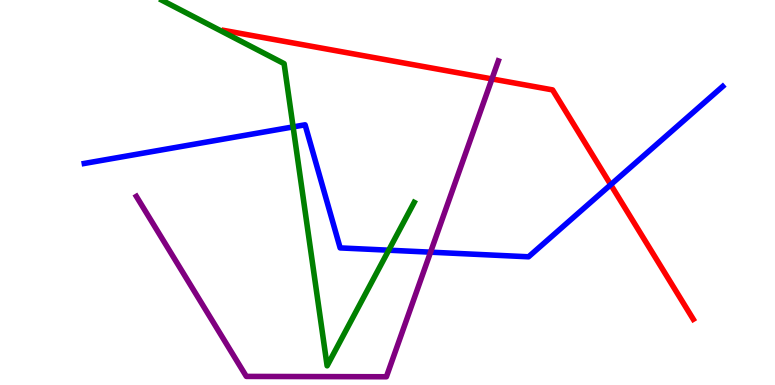[{'lines': ['blue', 'red'], 'intersections': [{'x': 7.88, 'y': 5.2}]}, {'lines': ['green', 'red'], 'intersections': []}, {'lines': ['purple', 'red'], 'intersections': [{'x': 6.35, 'y': 7.95}]}, {'lines': ['blue', 'green'], 'intersections': [{'x': 3.78, 'y': 6.7}, {'x': 5.02, 'y': 3.5}]}, {'lines': ['blue', 'purple'], 'intersections': [{'x': 5.56, 'y': 3.45}]}, {'lines': ['green', 'purple'], 'intersections': []}]